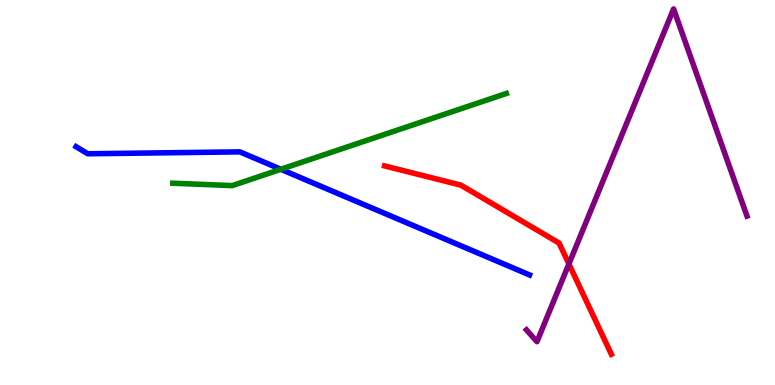[{'lines': ['blue', 'red'], 'intersections': []}, {'lines': ['green', 'red'], 'intersections': []}, {'lines': ['purple', 'red'], 'intersections': [{'x': 7.34, 'y': 3.14}]}, {'lines': ['blue', 'green'], 'intersections': [{'x': 3.62, 'y': 5.6}]}, {'lines': ['blue', 'purple'], 'intersections': []}, {'lines': ['green', 'purple'], 'intersections': []}]